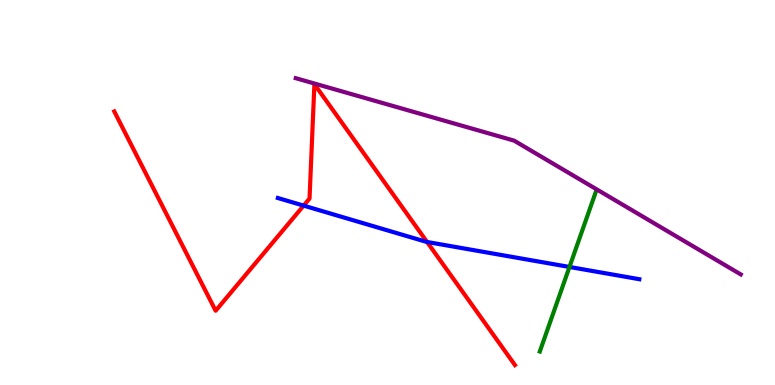[{'lines': ['blue', 'red'], 'intersections': [{'x': 3.92, 'y': 4.66}, {'x': 5.51, 'y': 3.72}]}, {'lines': ['green', 'red'], 'intersections': []}, {'lines': ['purple', 'red'], 'intersections': []}, {'lines': ['blue', 'green'], 'intersections': [{'x': 7.35, 'y': 3.07}]}, {'lines': ['blue', 'purple'], 'intersections': []}, {'lines': ['green', 'purple'], 'intersections': []}]